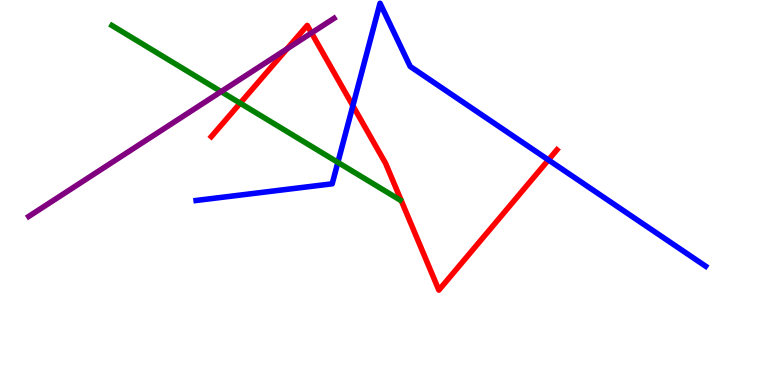[{'lines': ['blue', 'red'], 'intersections': [{'x': 4.55, 'y': 7.25}, {'x': 7.08, 'y': 5.85}]}, {'lines': ['green', 'red'], 'intersections': [{'x': 3.1, 'y': 7.32}]}, {'lines': ['purple', 'red'], 'intersections': [{'x': 3.7, 'y': 8.73}, {'x': 4.02, 'y': 9.14}]}, {'lines': ['blue', 'green'], 'intersections': [{'x': 4.36, 'y': 5.78}]}, {'lines': ['blue', 'purple'], 'intersections': []}, {'lines': ['green', 'purple'], 'intersections': [{'x': 2.85, 'y': 7.62}]}]